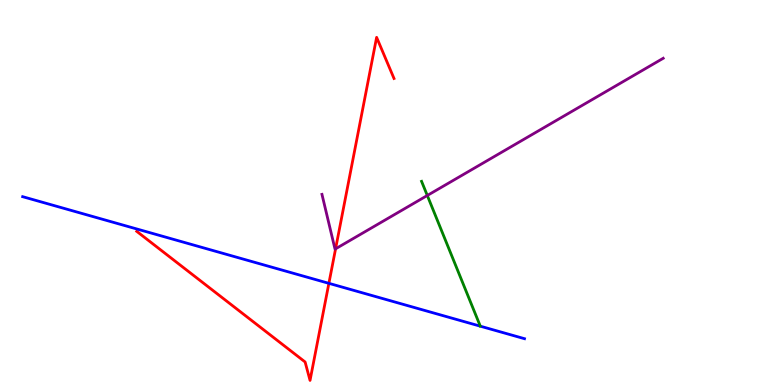[{'lines': ['blue', 'red'], 'intersections': [{'x': 4.24, 'y': 2.64}]}, {'lines': ['green', 'red'], 'intersections': []}, {'lines': ['purple', 'red'], 'intersections': [{'x': 4.33, 'y': 3.54}]}, {'lines': ['blue', 'green'], 'intersections': []}, {'lines': ['blue', 'purple'], 'intersections': []}, {'lines': ['green', 'purple'], 'intersections': [{'x': 5.51, 'y': 4.92}]}]